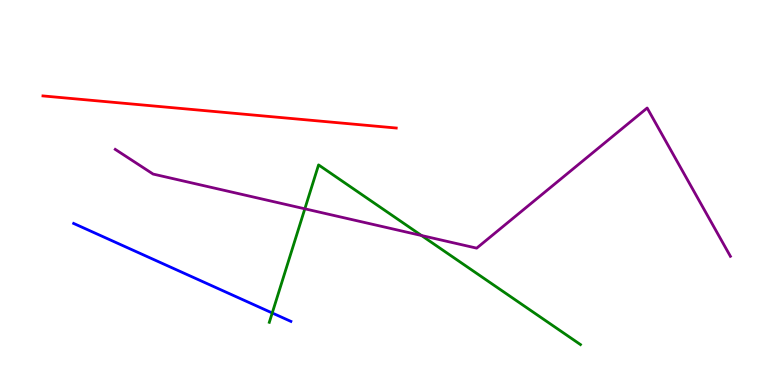[{'lines': ['blue', 'red'], 'intersections': []}, {'lines': ['green', 'red'], 'intersections': []}, {'lines': ['purple', 'red'], 'intersections': []}, {'lines': ['blue', 'green'], 'intersections': [{'x': 3.51, 'y': 1.87}]}, {'lines': ['blue', 'purple'], 'intersections': []}, {'lines': ['green', 'purple'], 'intersections': [{'x': 3.93, 'y': 4.58}, {'x': 5.44, 'y': 3.88}]}]